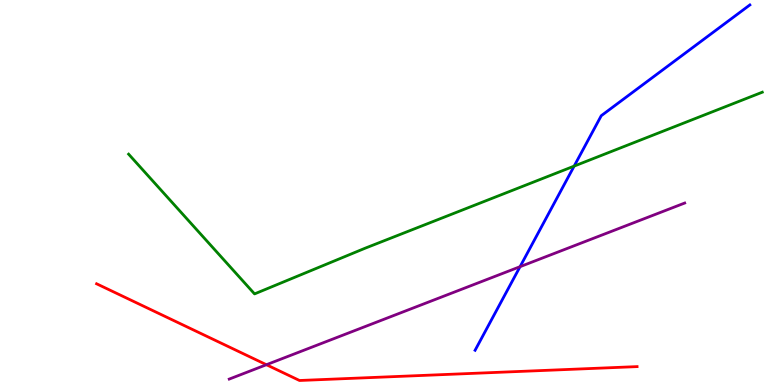[{'lines': ['blue', 'red'], 'intersections': []}, {'lines': ['green', 'red'], 'intersections': []}, {'lines': ['purple', 'red'], 'intersections': [{'x': 3.44, 'y': 0.527}]}, {'lines': ['blue', 'green'], 'intersections': [{'x': 7.41, 'y': 5.69}]}, {'lines': ['blue', 'purple'], 'intersections': [{'x': 6.71, 'y': 3.07}]}, {'lines': ['green', 'purple'], 'intersections': []}]